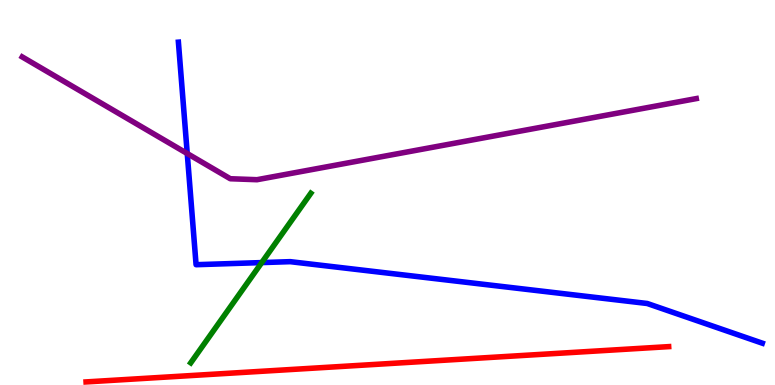[{'lines': ['blue', 'red'], 'intersections': []}, {'lines': ['green', 'red'], 'intersections': []}, {'lines': ['purple', 'red'], 'intersections': []}, {'lines': ['blue', 'green'], 'intersections': [{'x': 3.38, 'y': 3.18}]}, {'lines': ['blue', 'purple'], 'intersections': [{'x': 2.42, 'y': 6.01}]}, {'lines': ['green', 'purple'], 'intersections': []}]